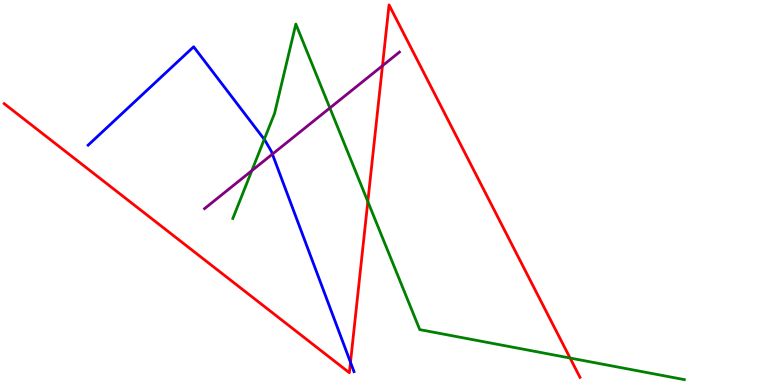[{'lines': ['blue', 'red'], 'intersections': [{'x': 4.52, 'y': 0.59}]}, {'lines': ['green', 'red'], 'intersections': [{'x': 4.75, 'y': 4.76}, {'x': 7.36, 'y': 0.701}]}, {'lines': ['purple', 'red'], 'intersections': [{'x': 4.94, 'y': 8.29}]}, {'lines': ['blue', 'green'], 'intersections': [{'x': 3.41, 'y': 6.38}]}, {'lines': ['blue', 'purple'], 'intersections': [{'x': 3.51, 'y': 6.0}]}, {'lines': ['green', 'purple'], 'intersections': [{'x': 3.25, 'y': 5.57}, {'x': 4.26, 'y': 7.2}]}]